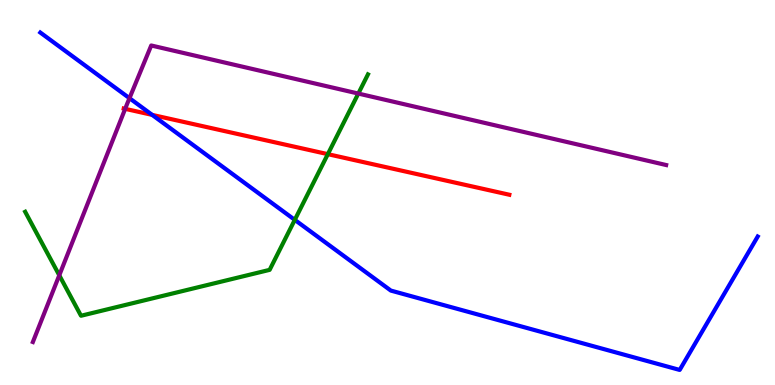[{'lines': ['blue', 'red'], 'intersections': [{'x': 1.96, 'y': 7.02}]}, {'lines': ['green', 'red'], 'intersections': [{'x': 4.23, 'y': 6.0}]}, {'lines': ['purple', 'red'], 'intersections': [{'x': 1.62, 'y': 7.17}]}, {'lines': ['blue', 'green'], 'intersections': [{'x': 3.8, 'y': 4.29}]}, {'lines': ['blue', 'purple'], 'intersections': [{'x': 1.67, 'y': 7.45}]}, {'lines': ['green', 'purple'], 'intersections': [{'x': 0.765, 'y': 2.85}, {'x': 4.62, 'y': 7.57}]}]